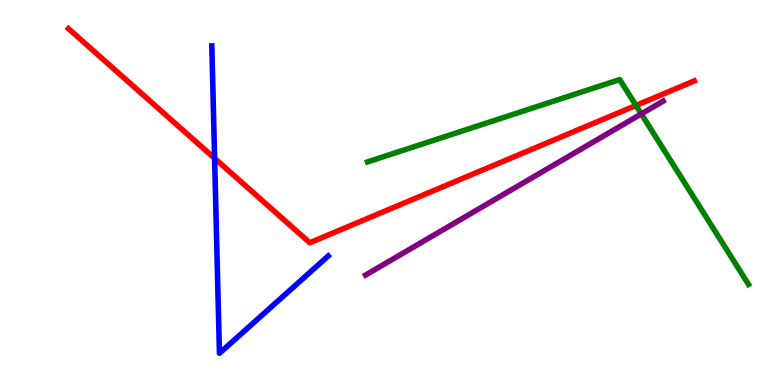[{'lines': ['blue', 'red'], 'intersections': [{'x': 2.77, 'y': 5.89}]}, {'lines': ['green', 'red'], 'intersections': [{'x': 8.21, 'y': 7.26}]}, {'lines': ['purple', 'red'], 'intersections': []}, {'lines': ['blue', 'green'], 'intersections': []}, {'lines': ['blue', 'purple'], 'intersections': []}, {'lines': ['green', 'purple'], 'intersections': [{'x': 8.27, 'y': 7.04}]}]